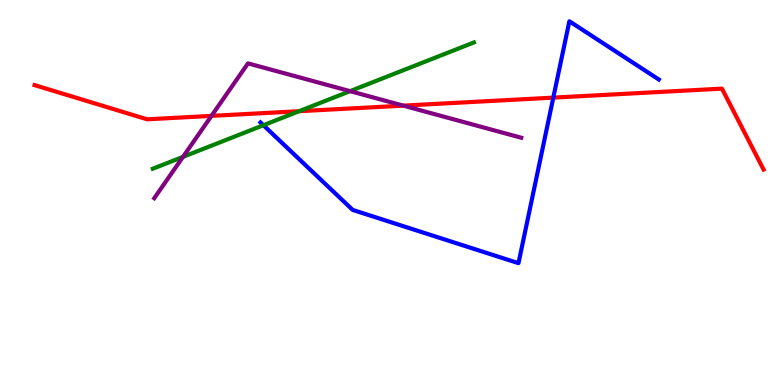[{'lines': ['blue', 'red'], 'intersections': [{'x': 7.14, 'y': 7.46}]}, {'lines': ['green', 'red'], 'intersections': [{'x': 3.86, 'y': 7.11}]}, {'lines': ['purple', 'red'], 'intersections': [{'x': 2.73, 'y': 6.99}, {'x': 5.2, 'y': 7.26}]}, {'lines': ['blue', 'green'], 'intersections': [{'x': 3.4, 'y': 6.75}]}, {'lines': ['blue', 'purple'], 'intersections': []}, {'lines': ['green', 'purple'], 'intersections': [{'x': 2.36, 'y': 5.93}, {'x': 4.52, 'y': 7.63}]}]